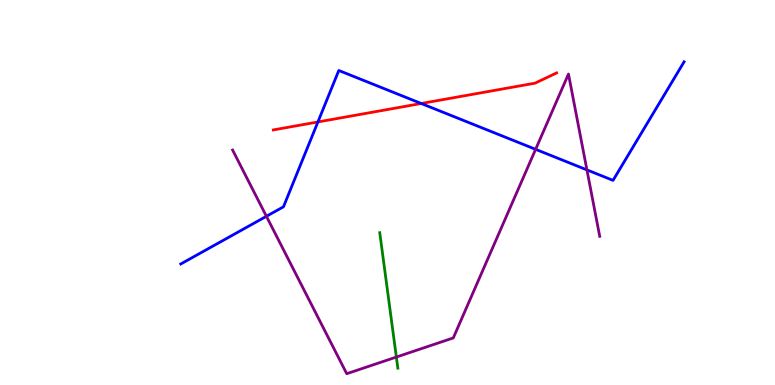[{'lines': ['blue', 'red'], 'intersections': [{'x': 4.1, 'y': 6.83}, {'x': 5.44, 'y': 7.31}]}, {'lines': ['green', 'red'], 'intersections': []}, {'lines': ['purple', 'red'], 'intersections': []}, {'lines': ['blue', 'green'], 'intersections': []}, {'lines': ['blue', 'purple'], 'intersections': [{'x': 3.44, 'y': 4.38}, {'x': 6.91, 'y': 6.12}, {'x': 7.57, 'y': 5.59}]}, {'lines': ['green', 'purple'], 'intersections': [{'x': 5.11, 'y': 0.726}]}]